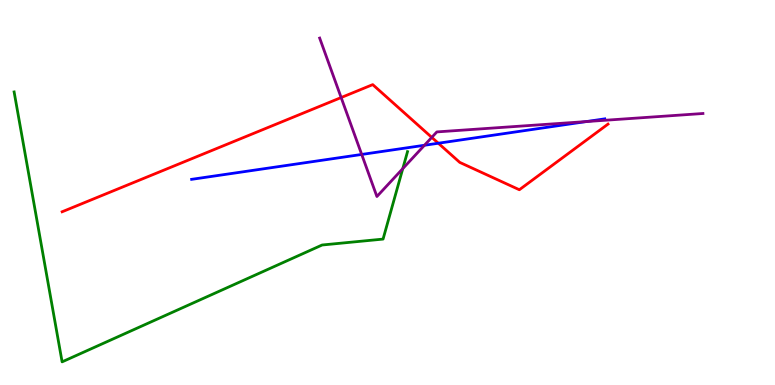[{'lines': ['blue', 'red'], 'intersections': [{'x': 5.66, 'y': 6.28}]}, {'lines': ['green', 'red'], 'intersections': []}, {'lines': ['purple', 'red'], 'intersections': [{'x': 4.4, 'y': 7.47}, {'x': 5.57, 'y': 6.43}]}, {'lines': ['blue', 'green'], 'intersections': []}, {'lines': ['blue', 'purple'], 'intersections': [{'x': 4.67, 'y': 5.99}, {'x': 5.48, 'y': 6.23}, {'x': 7.57, 'y': 6.84}]}, {'lines': ['green', 'purple'], 'intersections': [{'x': 5.2, 'y': 5.62}]}]